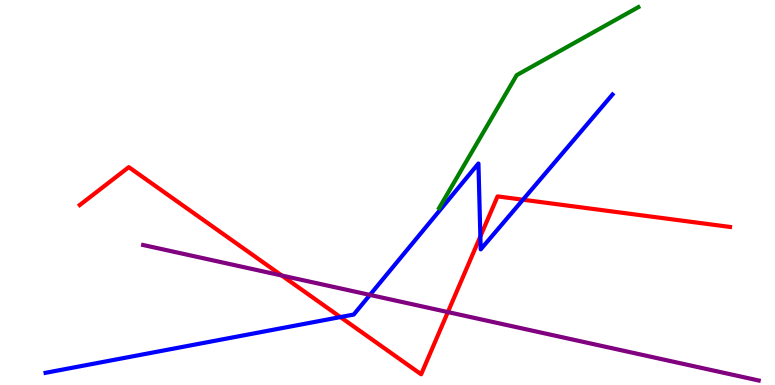[{'lines': ['blue', 'red'], 'intersections': [{'x': 4.39, 'y': 1.76}, {'x': 6.2, 'y': 3.86}, {'x': 6.75, 'y': 4.81}]}, {'lines': ['green', 'red'], 'intersections': []}, {'lines': ['purple', 'red'], 'intersections': [{'x': 3.64, 'y': 2.84}, {'x': 5.78, 'y': 1.89}]}, {'lines': ['blue', 'green'], 'intersections': []}, {'lines': ['blue', 'purple'], 'intersections': [{'x': 4.77, 'y': 2.34}]}, {'lines': ['green', 'purple'], 'intersections': []}]